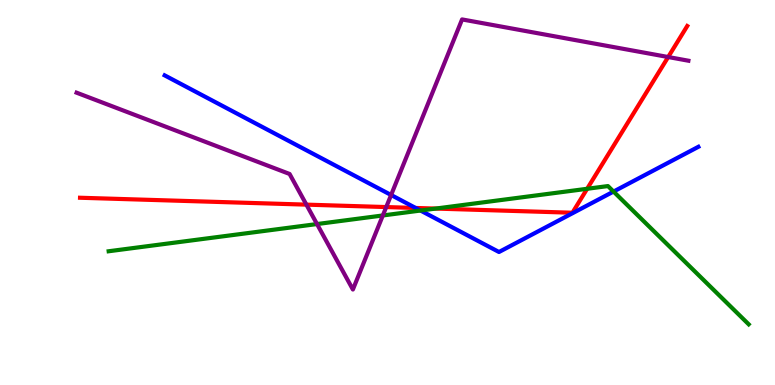[{'lines': ['blue', 'red'], 'intersections': [{'x': 5.36, 'y': 4.6}]}, {'lines': ['green', 'red'], 'intersections': [{'x': 5.62, 'y': 4.58}, {'x': 7.58, 'y': 5.1}]}, {'lines': ['purple', 'red'], 'intersections': [{'x': 3.95, 'y': 4.68}, {'x': 4.98, 'y': 4.62}, {'x': 8.62, 'y': 8.52}]}, {'lines': ['blue', 'green'], 'intersections': [{'x': 5.43, 'y': 4.53}, {'x': 7.92, 'y': 5.02}]}, {'lines': ['blue', 'purple'], 'intersections': [{'x': 5.05, 'y': 4.94}]}, {'lines': ['green', 'purple'], 'intersections': [{'x': 4.09, 'y': 4.18}, {'x': 4.94, 'y': 4.4}]}]